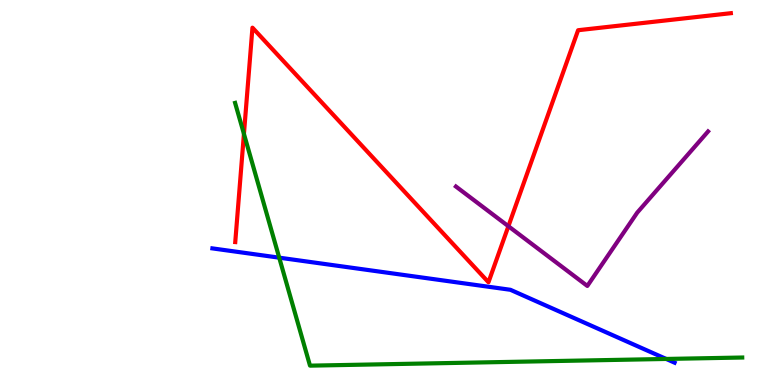[{'lines': ['blue', 'red'], 'intersections': []}, {'lines': ['green', 'red'], 'intersections': [{'x': 3.15, 'y': 6.52}]}, {'lines': ['purple', 'red'], 'intersections': [{'x': 6.56, 'y': 4.12}]}, {'lines': ['blue', 'green'], 'intersections': [{'x': 3.6, 'y': 3.31}, {'x': 8.6, 'y': 0.677}]}, {'lines': ['blue', 'purple'], 'intersections': []}, {'lines': ['green', 'purple'], 'intersections': []}]